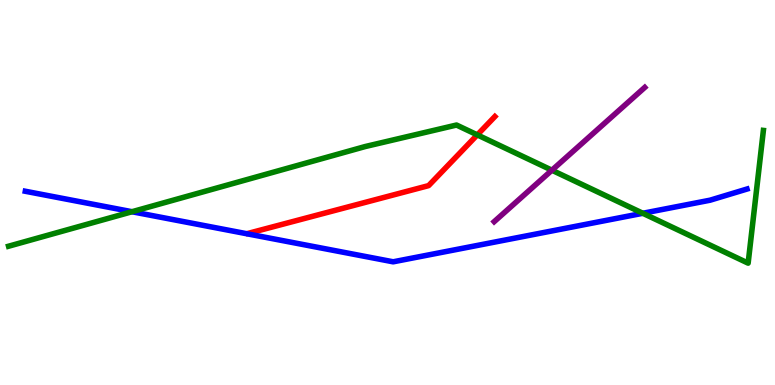[{'lines': ['blue', 'red'], 'intersections': []}, {'lines': ['green', 'red'], 'intersections': [{'x': 6.16, 'y': 6.5}]}, {'lines': ['purple', 'red'], 'intersections': []}, {'lines': ['blue', 'green'], 'intersections': [{'x': 1.7, 'y': 4.5}, {'x': 8.29, 'y': 4.46}]}, {'lines': ['blue', 'purple'], 'intersections': []}, {'lines': ['green', 'purple'], 'intersections': [{'x': 7.12, 'y': 5.58}]}]